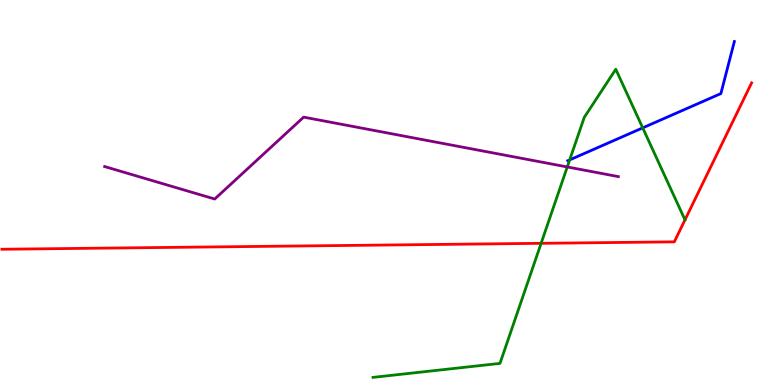[{'lines': ['blue', 'red'], 'intersections': []}, {'lines': ['green', 'red'], 'intersections': [{'x': 6.98, 'y': 3.68}, {'x': 8.84, 'y': 4.29}]}, {'lines': ['purple', 'red'], 'intersections': []}, {'lines': ['blue', 'green'], 'intersections': [{'x': 7.35, 'y': 5.85}, {'x': 8.29, 'y': 6.68}]}, {'lines': ['blue', 'purple'], 'intersections': []}, {'lines': ['green', 'purple'], 'intersections': [{'x': 7.32, 'y': 5.66}]}]